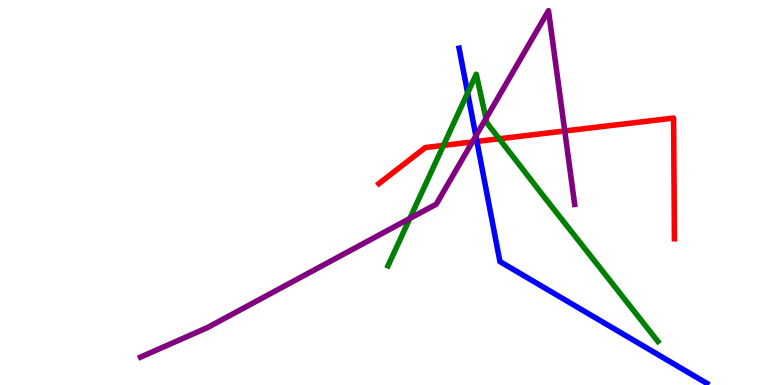[{'lines': ['blue', 'red'], 'intersections': [{'x': 6.15, 'y': 6.33}]}, {'lines': ['green', 'red'], 'intersections': [{'x': 5.72, 'y': 6.22}, {'x': 6.44, 'y': 6.4}]}, {'lines': ['purple', 'red'], 'intersections': [{'x': 6.1, 'y': 6.31}, {'x': 7.29, 'y': 6.6}]}, {'lines': ['blue', 'green'], 'intersections': [{'x': 6.03, 'y': 7.59}]}, {'lines': ['blue', 'purple'], 'intersections': [{'x': 6.14, 'y': 6.47}]}, {'lines': ['green', 'purple'], 'intersections': [{'x': 5.29, 'y': 4.33}, {'x': 6.27, 'y': 6.92}]}]